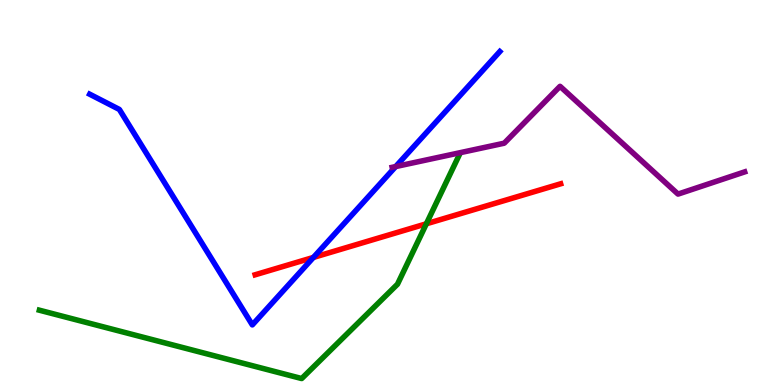[{'lines': ['blue', 'red'], 'intersections': [{'x': 4.04, 'y': 3.31}]}, {'lines': ['green', 'red'], 'intersections': [{'x': 5.5, 'y': 4.19}]}, {'lines': ['purple', 'red'], 'intersections': []}, {'lines': ['blue', 'green'], 'intersections': []}, {'lines': ['blue', 'purple'], 'intersections': [{'x': 5.11, 'y': 5.67}]}, {'lines': ['green', 'purple'], 'intersections': []}]